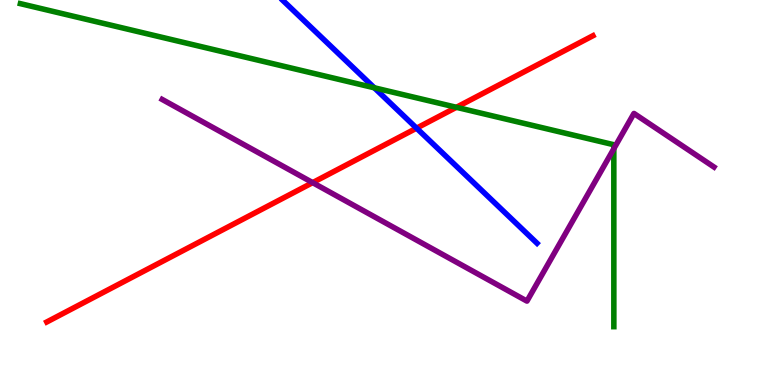[{'lines': ['blue', 'red'], 'intersections': [{'x': 5.38, 'y': 6.67}]}, {'lines': ['green', 'red'], 'intersections': [{'x': 5.89, 'y': 7.21}]}, {'lines': ['purple', 'red'], 'intersections': [{'x': 4.03, 'y': 5.26}]}, {'lines': ['blue', 'green'], 'intersections': [{'x': 4.83, 'y': 7.72}]}, {'lines': ['blue', 'purple'], 'intersections': []}, {'lines': ['green', 'purple'], 'intersections': [{'x': 7.92, 'y': 6.14}]}]